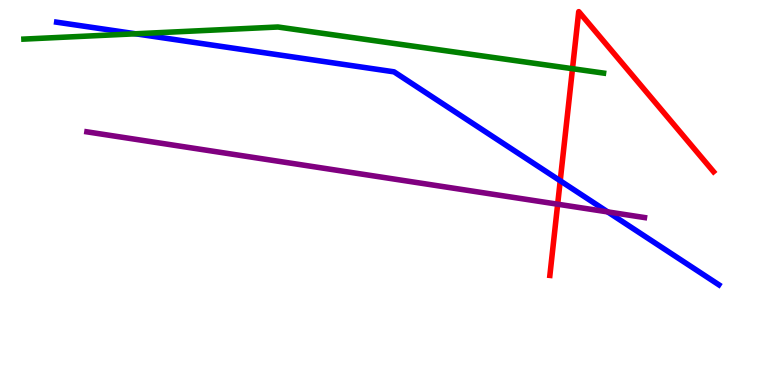[{'lines': ['blue', 'red'], 'intersections': [{'x': 7.23, 'y': 5.3}]}, {'lines': ['green', 'red'], 'intersections': [{'x': 7.39, 'y': 8.22}]}, {'lines': ['purple', 'red'], 'intersections': [{'x': 7.2, 'y': 4.7}]}, {'lines': ['blue', 'green'], 'intersections': [{'x': 1.75, 'y': 9.12}]}, {'lines': ['blue', 'purple'], 'intersections': [{'x': 7.84, 'y': 4.5}]}, {'lines': ['green', 'purple'], 'intersections': []}]